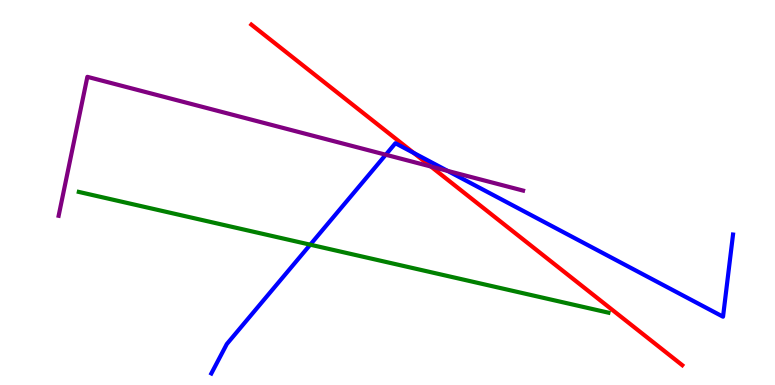[{'lines': ['blue', 'red'], 'intersections': [{'x': 5.34, 'y': 6.03}]}, {'lines': ['green', 'red'], 'intersections': []}, {'lines': ['purple', 'red'], 'intersections': [{'x': 5.56, 'y': 5.67}]}, {'lines': ['blue', 'green'], 'intersections': [{'x': 4.0, 'y': 3.64}]}, {'lines': ['blue', 'purple'], 'intersections': [{'x': 4.98, 'y': 5.98}, {'x': 5.78, 'y': 5.56}]}, {'lines': ['green', 'purple'], 'intersections': []}]